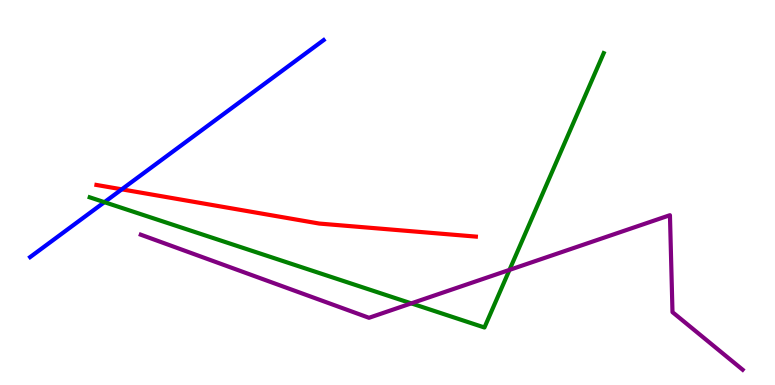[{'lines': ['blue', 'red'], 'intersections': [{'x': 1.57, 'y': 5.08}]}, {'lines': ['green', 'red'], 'intersections': []}, {'lines': ['purple', 'red'], 'intersections': []}, {'lines': ['blue', 'green'], 'intersections': [{'x': 1.35, 'y': 4.75}]}, {'lines': ['blue', 'purple'], 'intersections': []}, {'lines': ['green', 'purple'], 'intersections': [{'x': 5.31, 'y': 2.12}, {'x': 6.57, 'y': 2.99}]}]